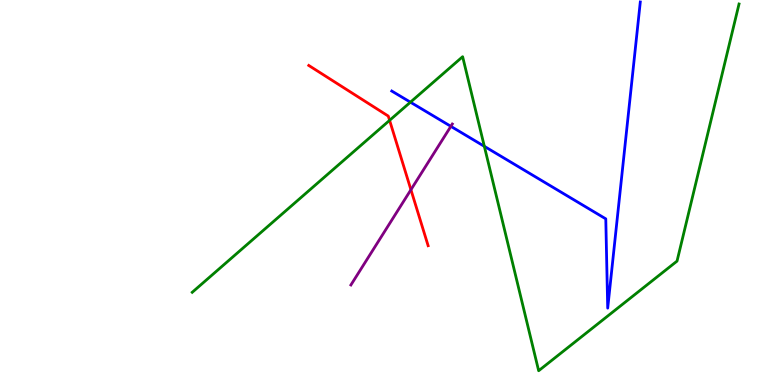[{'lines': ['blue', 'red'], 'intersections': []}, {'lines': ['green', 'red'], 'intersections': [{'x': 5.03, 'y': 6.87}]}, {'lines': ['purple', 'red'], 'intersections': [{'x': 5.3, 'y': 5.07}]}, {'lines': ['blue', 'green'], 'intersections': [{'x': 5.3, 'y': 7.35}, {'x': 6.25, 'y': 6.2}]}, {'lines': ['blue', 'purple'], 'intersections': [{'x': 5.82, 'y': 6.72}]}, {'lines': ['green', 'purple'], 'intersections': []}]